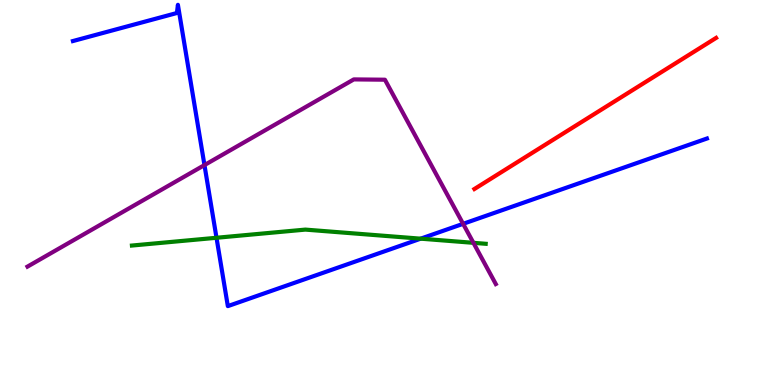[{'lines': ['blue', 'red'], 'intersections': []}, {'lines': ['green', 'red'], 'intersections': []}, {'lines': ['purple', 'red'], 'intersections': []}, {'lines': ['blue', 'green'], 'intersections': [{'x': 2.79, 'y': 3.82}, {'x': 5.43, 'y': 3.8}]}, {'lines': ['blue', 'purple'], 'intersections': [{'x': 2.64, 'y': 5.71}, {'x': 5.98, 'y': 4.19}]}, {'lines': ['green', 'purple'], 'intersections': [{'x': 6.11, 'y': 3.69}]}]